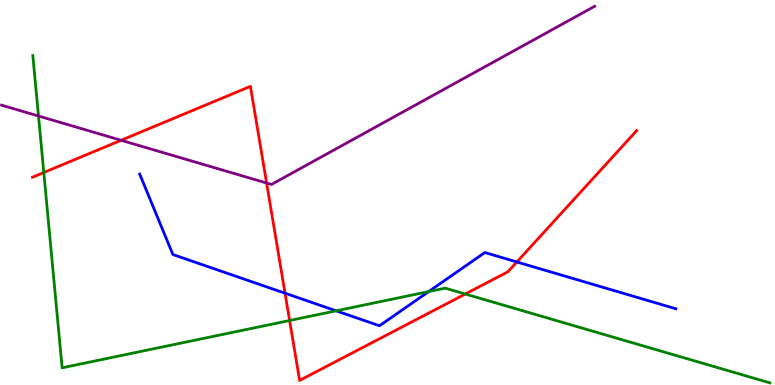[{'lines': ['blue', 'red'], 'intersections': [{'x': 3.68, 'y': 2.38}, {'x': 6.67, 'y': 3.2}]}, {'lines': ['green', 'red'], 'intersections': [{'x': 0.565, 'y': 5.52}, {'x': 3.74, 'y': 1.68}, {'x': 6.0, 'y': 2.36}]}, {'lines': ['purple', 'red'], 'intersections': [{'x': 1.56, 'y': 6.36}, {'x': 3.44, 'y': 5.25}]}, {'lines': ['blue', 'green'], 'intersections': [{'x': 4.34, 'y': 1.93}, {'x': 5.53, 'y': 2.43}]}, {'lines': ['blue', 'purple'], 'intersections': []}, {'lines': ['green', 'purple'], 'intersections': [{'x': 0.497, 'y': 6.99}]}]